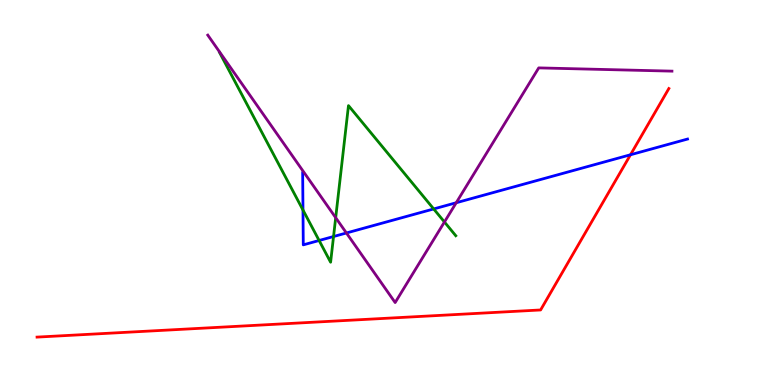[{'lines': ['blue', 'red'], 'intersections': [{'x': 8.14, 'y': 5.98}]}, {'lines': ['green', 'red'], 'intersections': []}, {'lines': ['purple', 'red'], 'intersections': []}, {'lines': ['blue', 'green'], 'intersections': [{'x': 3.91, 'y': 4.54}, {'x': 4.12, 'y': 3.75}, {'x': 4.3, 'y': 3.86}, {'x': 5.6, 'y': 4.57}]}, {'lines': ['blue', 'purple'], 'intersections': [{'x': 4.47, 'y': 3.95}, {'x': 5.89, 'y': 4.73}]}, {'lines': ['green', 'purple'], 'intersections': [{'x': 4.33, 'y': 4.35}, {'x': 5.73, 'y': 4.23}]}]